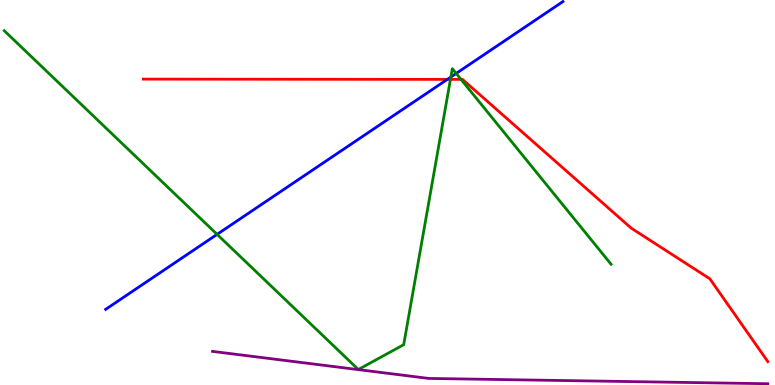[{'lines': ['blue', 'red'], 'intersections': [{'x': 5.77, 'y': 7.94}]}, {'lines': ['green', 'red'], 'intersections': [{'x': 5.81, 'y': 7.94}, {'x': 5.95, 'y': 7.94}]}, {'lines': ['purple', 'red'], 'intersections': []}, {'lines': ['blue', 'green'], 'intersections': [{'x': 2.8, 'y': 3.91}, {'x': 5.82, 'y': 8.0}, {'x': 5.89, 'y': 8.09}]}, {'lines': ['blue', 'purple'], 'intersections': []}, {'lines': ['green', 'purple'], 'intersections': []}]